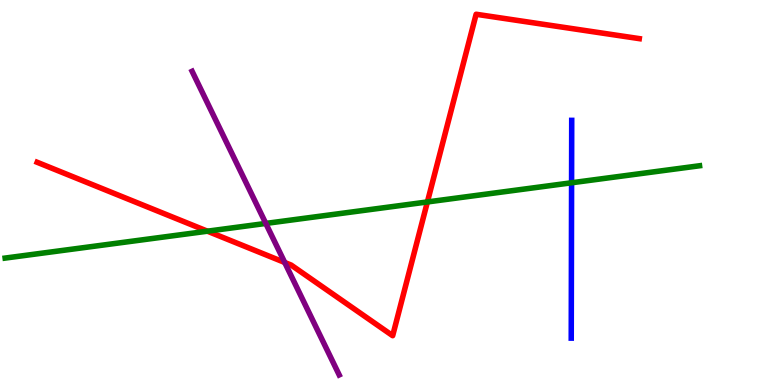[{'lines': ['blue', 'red'], 'intersections': []}, {'lines': ['green', 'red'], 'intersections': [{'x': 2.68, 'y': 4.0}, {'x': 5.51, 'y': 4.75}]}, {'lines': ['purple', 'red'], 'intersections': [{'x': 3.67, 'y': 3.18}]}, {'lines': ['blue', 'green'], 'intersections': [{'x': 7.38, 'y': 5.25}]}, {'lines': ['blue', 'purple'], 'intersections': []}, {'lines': ['green', 'purple'], 'intersections': [{'x': 3.43, 'y': 4.2}]}]